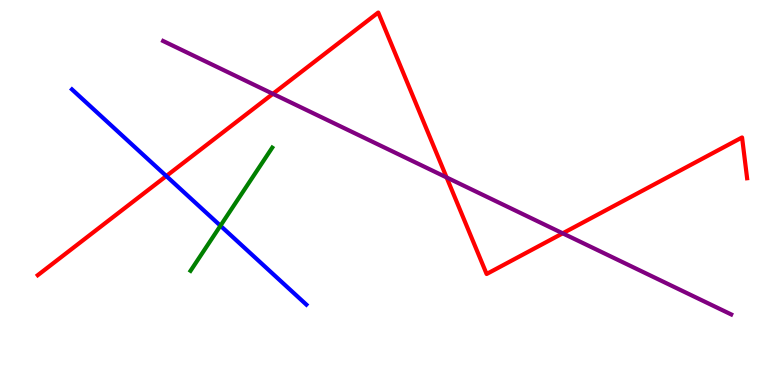[{'lines': ['blue', 'red'], 'intersections': [{'x': 2.15, 'y': 5.43}]}, {'lines': ['green', 'red'], 'intersections': []}, {'lines': ['purple', 'red'], 'intersections': [{'x': 3.52, 'y': 7.56}, {'x': 5.76, 'y': 5.39}, {'x': 7.26, 'y': 3.94}]}, {'lines': ['blue', 'green'], 'intersections': [{'x': 2.84, 'y': 4.14}]}, {'lines': ['blue', 'purple'], 'intersections': []}, {'lines': ['green', 'purple'], 'intersections': []}]